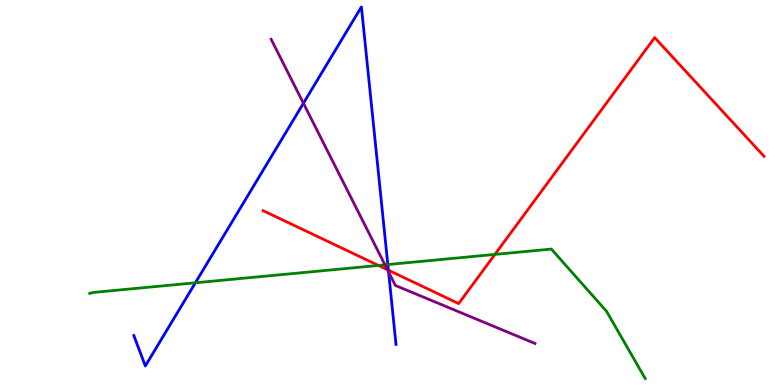[{'lines': ['blue', 'red'], 'intersections': [{'x': 5.01, 'y': 2.98}]}, {'lines': ['green', 'red'], 'intersections': [{'x': 4.88, 'y': 3.11}, {'x': 6.39, 'y': 3.39}]}, {'lines': ['purple', 'red'], 'intersections': [{'x': 5.0, 'y': 2.99}]}, {'lines': ['blue', 'green'], 'intersections': [{'x': 2.52, 'y': 2.66}, {'x': 5.0, 'y': 3.13}]}, {'lines': ['blue', 'purple'], 'intersections': [{'x': 3.92, 'y': 7.32}, {'x': 5.01, 'y': 2.93}]}, {'lines': ['green', 'purple'], 'intersections': [{'x': 4.97, 'y': 3.12}]}]